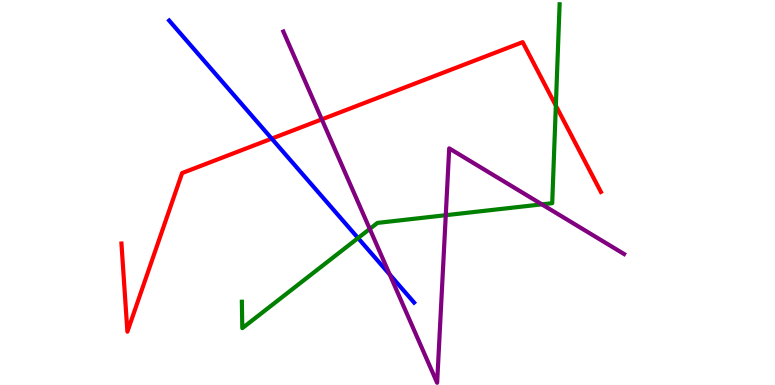[{'lines': ['blue', 'red'], 'intersections': [{'x': 3.51, 'y': 6.4}]}, {'lines': ['green', 'red'], 'intersections': [{'x': 7.17, 'y': 7.26}]}, {'lines': ['purple', 'red'], 'intersections': [{'x': 4.15, 'y': 6.9}]}, {'lines': ['blue', 'green'], 'intersections': [{'x': 4.62, 'y': 3.82}]}, {'lines': ['blue', 'purple'], 'intersections': [{'x': 5.03, 'y': 2.87}]}, {'lines': ['green', 'purple'], 'intersections': [{'x': 4.77, 'y': 4.05}, {'x': 5.75, 'y': 4.41}, {'x': 6.99, 'y': 4.69}]}]